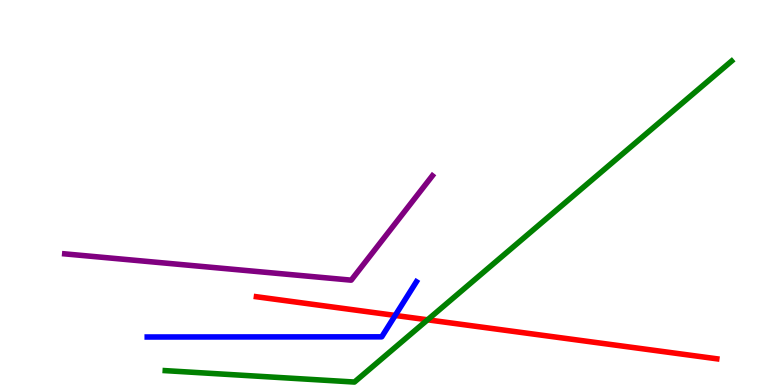[{'lines': ['blue', 'red'], 'intersections': [{'x': 5.1, 'y': 1.81}]}, {'lines': ['green', 'red'], 'intersections': [{'x': 5.52, 'y': 1.69}]}, {'lines': ['purple', 'red'], 'intersections': []}, {'lines': ['blue', 'green'], 'intersections': []}, {'lines': ['blue', 'purple'], 'intersections': []}, {'lines': ['green', 'purple'], 'intersections': []}]